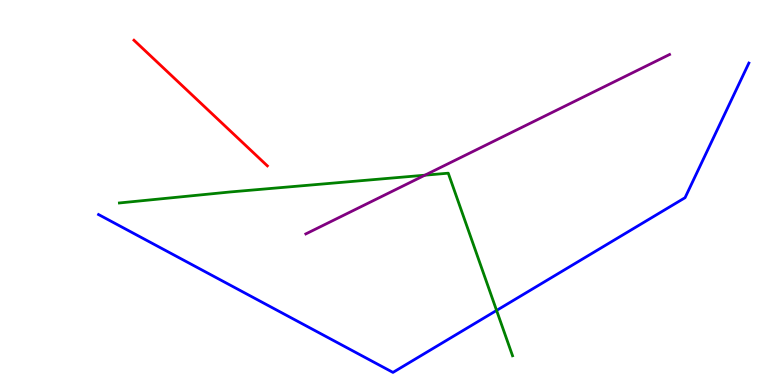[{'lines': ['blue', 'red'], 'intersections': []}, {'lines': ['green', 'red'], 'intersections': []}, {'lines': ['purple', 'red'], 'intersections': []}, {'lines': ['blue', 'green'], 'intersections': [{'x': 6.41, 'y': 1.94}]}, {'lines': ['blue', 'purple'], 'intersections': []}, {'lines': ['green', 'purple'], 'intersections': [{'x': 5.48, 'y': 5.45}]}]